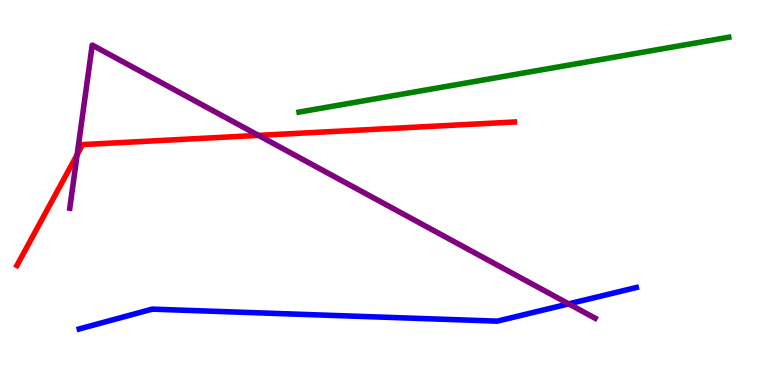[{'lines': ['blue', 'red'], 'intersections': []}, {'lines': ['green', 'red'], 'intersections': []}, {'lines': ['purple', 'red'], 'intersections': [{'x': 0.995, 'y': 5.98}, {'x': 3.34, 'y': 6.48}]}, {'lines': ['blue', 'green'], 'intersections': []}, {'lines': ['blue', 'purple'], 'intersections': [{'x': 7.34, 'y': 2.11}]}, {'lines': ['green', 'purple'], 'intersections': []}]